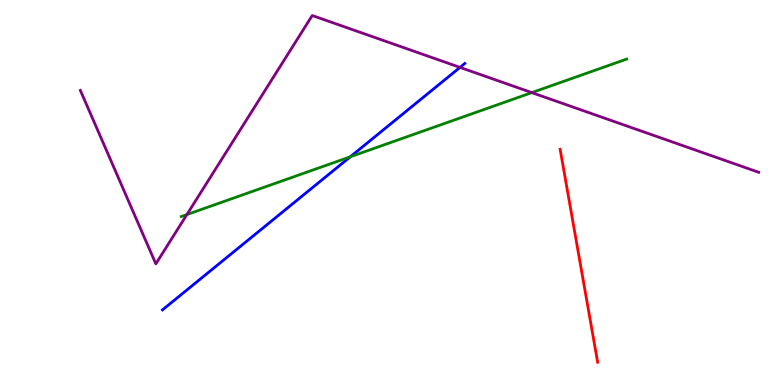[{'lines': ['blue', 'red'], 'intersections': []}, {'lines': ['green', 'red'], 'intersections': []}, {'lines': ['purple', 'red'], 'intersections': []}, {'lines': ['blue', 'green'], 'intersections': [{'x': 4.52, 'y': 5.93}]}, {'lines': ['blue', 'purple'], 'intersections': [{'x': 5.94, 'y': 8.25}]}, {'lines': ['green', 'purple'], 'intersections': [{'x': 2.41, 'y': 4.43}, {'x': 6.86, 'y': 7.59}]}]